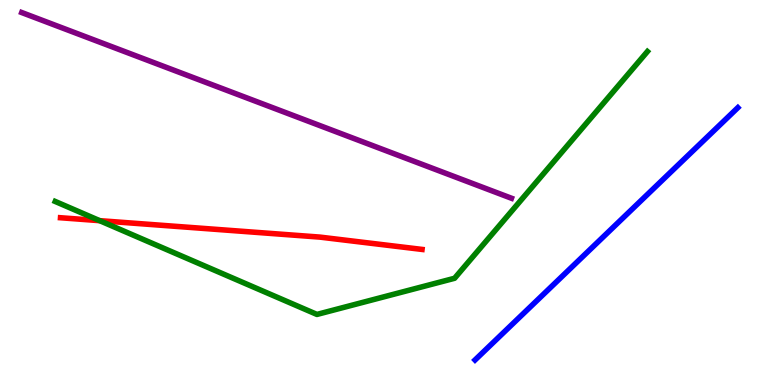[{'lines': ['blue', 'red'], 'intersections': []}, {'lines': ['green', 'red'], 'intersections': [{'x': 1.29, 'y': 4.27}]}, {'lines': ['purple', 'red'], 'intersections': []}, {'lines': ['blue', 'green'], 'intersections': []}, {'lines': ['blue', 'purple'], 'intersections': []}, {'lines': ['green', 'purple'], 'intersections': []}]